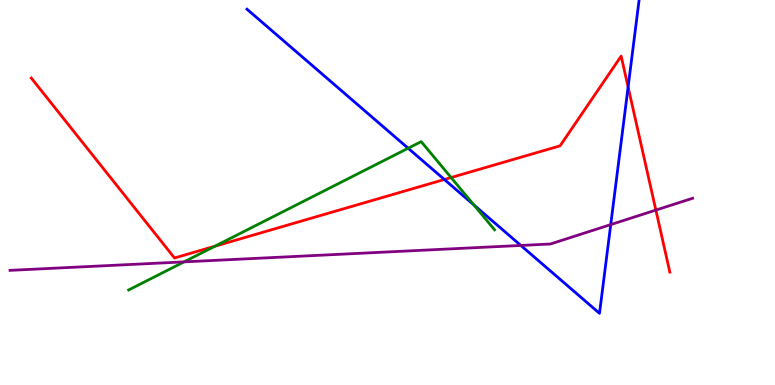[{'lines': ['blue', 'red'], 'intersections': [{'x': 5.73, 'y': 5.34}, {'x': 8.1, 'y': 7.74}]}, {'lines': ['green', 'red'], 'intersections': [{'x': 2.77, 'y': 3.6}, {'x': 5.82, 'y': 5.39}]}, {'lines': ['purple', 'red'], 'intersections': [{'x': 8.46, 'y': 4.54}]}, {'lines': ['blue', 'green'], 'intersections': [{'x': 5.27, 'y': 6.15}, {'x': 6.12, 'y': 4.68}]}, {'lines': ['blue', 'purple'], 'intersections': [{'x': 6.72, 'y': 3.62}, {'x': 7.88, 'y': 4.17}]}, {'lines': ['green', 'purple'], 'intersections': [{'x': 2.37, 'y': 3.2}]}]